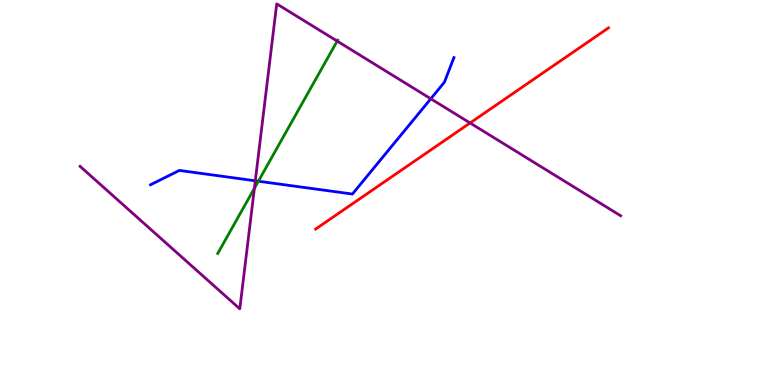[{'lines': ['blue', 'red'], 'intersections': []}, {'lines': ['green', 'red'], 'intersections': []}, {'lines': ['purple', 'red'], 'intersections': [{'x': 6.07, 'y': 6.81}]}, {'lines': ['blue', 'green'], 'intersections': [{'x': 3.33, 'y': 5.29}]}, {'lines': ['blue', 'purple'], 'intersections': [{'x': 3.29, 'y': 5.3}, {'x': 5.56, 'y': 7.43}]}, {'lines': ['green', 'purple'], 'intersections': [{'x': 3.28, 'y': 5.11}, {'x': 4.35, 'y': 8.93}]}]